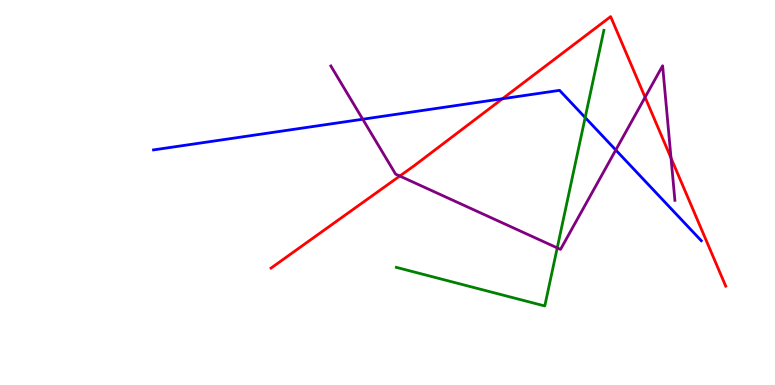[{'lines': ['blue', 'red'], 'intersections': [{'x': 6.48, 'y': 7.44}]}, {'lines': ['green', 'red'], 'intersections': []}, {'lines': ['purple', 'red'], 'intersections': [{'x': 5.16, 'y': 5.43}, {'x': 8.32, 'y': 7.47}, {'x': 8.66, 'y': 5.9}]}, {'lines': ['blue', 'green'], 'intersections': [{'x': 7.55, 'y': 6.95}]}, {'lines': ['blue', 'purple'], 'intersections': [{'x': 4.68, 'y': 6.9}, {'x': 7.95, 'y': 6.1}]}, {'lines': ['green', 'purple'], 'intersections': [{'x': 7.19, 'y': 3.56}]}]